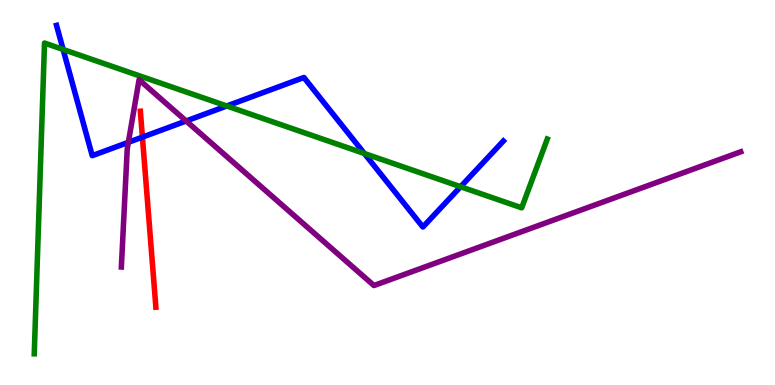[{'lines': ['blue', 'red'], 'intersections': [{'x': 1.84, 'y': 6.44}]}, {'lines': ['green', 'red'], 'intersections': []}, {'lines': ['purple', 'red'], 'intersections': []}, {'lines': ['blue', 'green'], 'intersections': [{'x': 0.814, 'y': 8.72}, {'x': 2.93, 'y': 7.25}, {'x': 4.7, 'y': 6.01}, {'x': 5.94, 'y': 5.15}]}, {'lines': ['blue', 'purple'], 'intersections': [{'x': 1.66, 'y': 6.3}, {'x': 2.4, 'y': 6.86}]}, {'lines': ['green', 'purple'], 'intersections': []}]